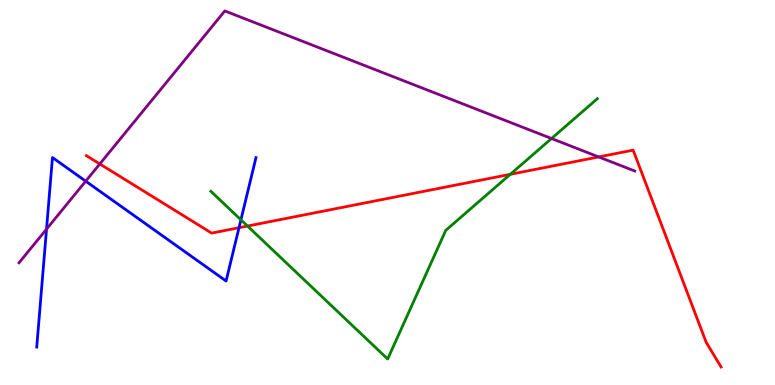[{'lines': ['blue', 'red'], 'intersections': [{'x': 3.08, 'y': 4.09}]}, {'lines': ['green', 'red'], 'intersections': [{'x': 3.19, 'y': 4.13}, {'x': 6.58, 'y': 5.47}]}, {'lines': ['purple', 'red'], 'intersections': [{'x': 1.29, 'y': 5.74}, {'x': 7.72, 'y': 5.92}]}, {'lines': ['blue', 'green'], 'intersections': [{'x': 3.11, 'y': 4.29}]}, {'lines': ['blue', 'purple'], 'intersections': [{'x': 0.6, 'y': 4.05}, {'x': 1.11, 'y': 5.29}]}, {'lines': ['green', 'purple'], 'intersections': [{'x': 7.12, 'y': 6.4}]}]